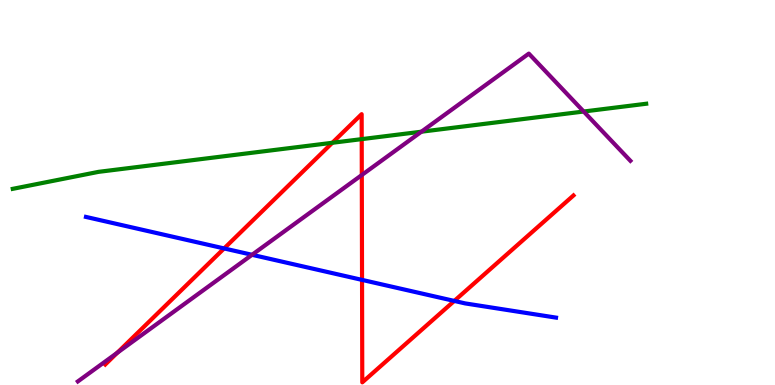[{'lines': ['blue', 'red'], 'intersections': [{'x': 2.89, 'y': 3.55}, {'x': 4.67, 'y': 2.73}, {'x': 5.86, 'y': 2.18}]}, {'lines': ['green', 'red'], 'intersections': [{'x': 4.29, 'y': 6.29}, {'x': 4.67, 'y': 6.39}]}, {'lines': ['purple', 'red'], 'intersections': [{'x': 1.51, 'y': 0.837}, {'x': 4.67, 'y': 5.45}]}, {'lines': ['blue', 'green'], 'intersections': []}, {'lines': ['blue', 'purple'], 'intersections': [{'x': 3.25, 'y': 3.38}]}, {'lines': ['green', 'purple'], 'intersections': [{'x': 5.44, 'y': 6.58}, {'x': 7.53, 'y': 7.1}]}]